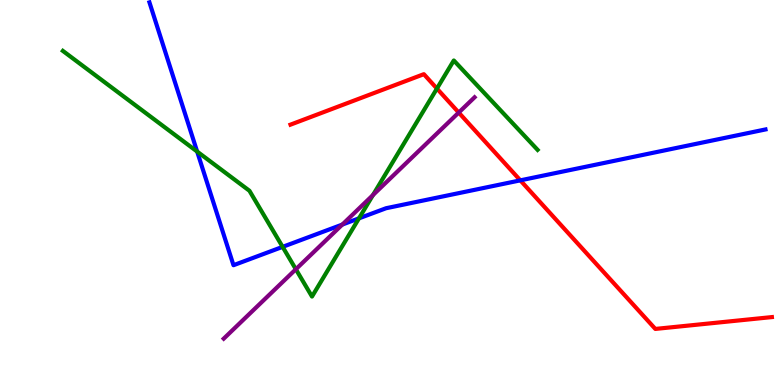[{'lines': ['blue', 'red'], 'intersections': [{'x': 6.71, 'y': 5.32}]}, {'lines': ['green', 'red'], 'intersections': [{'x': 5.64, 'y': 7.7}]}, {'lines': ['purple', 'red'], 'intersections': [{'x': 5.92, 'y': 7.08}]}, {'lines': ['blue', 'green'], 'intersections': [{'x': 2.54, 'y': 6.06}, {'x': 3.65, 'y': 3.59}, {'x': 4.63, 'y': 4.33}]}, {'lines': ['blue', 'purple'], 'intersections': [{'x': 4.42, 'y': 4.17}]}, {'lines': ['green', 'purple'], 'intersections': [{'x': 3.82, 'y': 3.01}, {'x': 4.81, 'y': 4.93}]}]